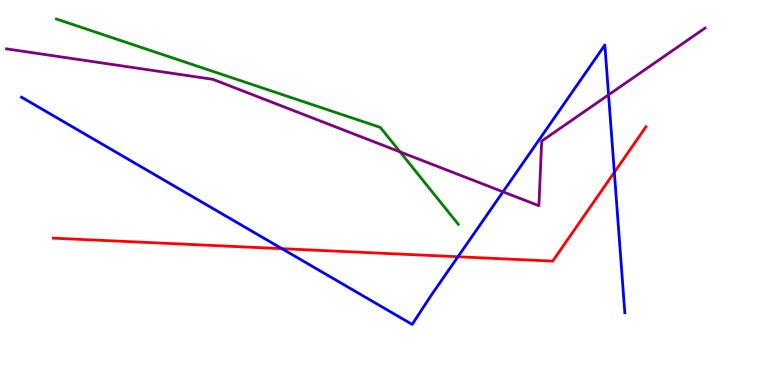[{'lines': ['blue', 'red'], 'intersections': [{'x': 3.64, 'y': 3.54}, {'x': 5.91, 'y': 3.33}, {'x': 7.93, 'y': 5.52}]}, {'lines': ['green', 'red'], 'intersections': []}, {'lines': ['purple', 'red'], 'intersections': []}, {'lines': ['blue', 'green'], 'intersections': []}, {'lines': ['blue', 'purple'], 'intersections': [{'x': 6.49, 'y': 5.02}, {'x': 7.85, 'y': 7.54}]}, {'lines': ['green', 'purple'], 'intersections': [{'x': 5.16, 'y': 6.05}]}]